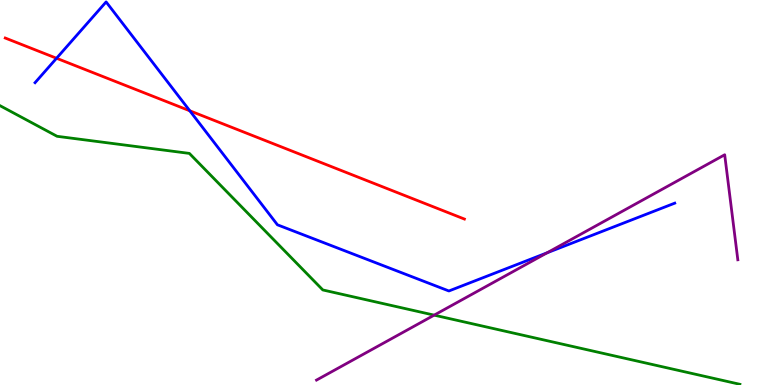[{'lines': ['blue', 'red'], 'intersections': [{'x': 0.73, 'y': 8.49}, {'x': 2.45, 'y': 7.12}]}, {'lines': ['green', 'red'], 'intersections': []}, {'lines': ['purple', 'red'], 'intersections': []}, {'lines': ['blue', 'green'], 'intersections': []}, {'lines': ['blue', 'purple'], 'intersections': [{'x': 7.06, 'y': 3.43}]}, {'lines': ['green', 'purple'], 'intersections': [{'x': 5.6, 'y': 1.81}]}]